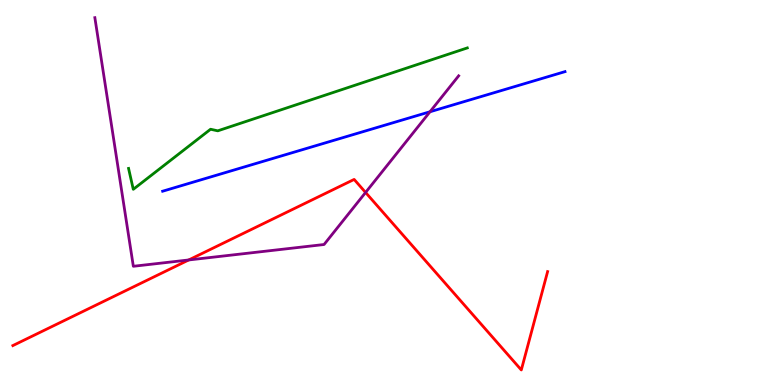[{'lines': ['blue', 'red'], 'intersections': []}, {'lines': ['green', 'red'], 'intersections': []}, {'lines': ['purple', 'red'], 'intersections': [{'x': 2.44, 'y': 3.25}, {'x': 4.72, 'y': 5.0}]}, {'lines': ['blue', 'green'], 'intersections': []}, {'lines': ['blue', 'purple'], 'intersections': [{'x': 5.55, 'y': 7.1}]}, {'lines': ['green', 'purple'], 'intersections': []}]